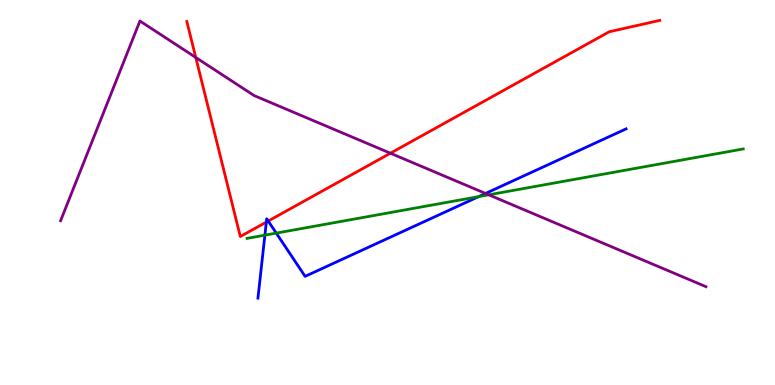[{'lines': ['blue', 'red'], 'intersections': [{'x': 3.44, 'y': 4.23}, {'x': 3.46, 'y': 4.26}]}, {'lines': ['green', 'red'], 'intersections': []}, {'lines': ['purple', 'red'], 'intersections': [{'x': 2.53, 'y': 8.51}, {'x': 5.04, 'y': 6.02}]}, {'lines': ['blue', 'green'], 'intersections': [{'x': 3.42, 'y': 3.89}, {'x': 3.56, 'y': 3.95}, {'x': 6.18, 'y': 4.89}]}, {'lines': ['blue', 'purple'], 'intersections': [{'x': 6.27, 'y': 4.98}]}, {'lines': ['green', 'purple'], 'intersections': [{'x': 6.31, 'y': 4.94}]}]